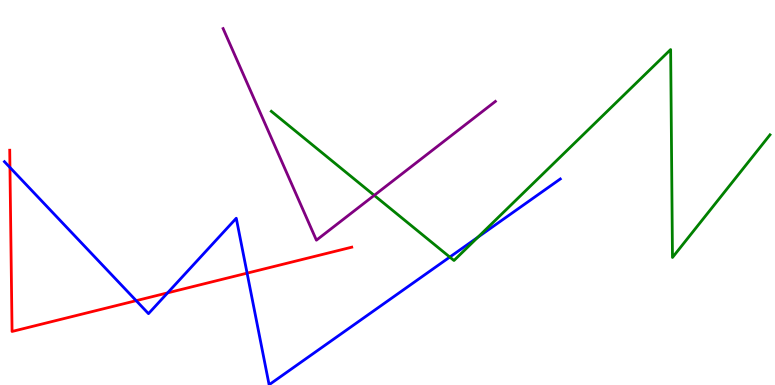[{'lines': ['blue', 'red'], 'intersections': [{'x': 0.128, 'y': 5.65}, {'x': 1.76, 'y': 2.19}, {'x': 2.16, 'y': 2.39}, {'x': 3.19, 'y': 2.91}]}, {'lines': ['green', 'red'], 'intersections': []}, {'lines': ['purple', 'red'], 'intersections': []}, {'lines': ['blue', 'green'], 'intersections': [{'x': 5.8, 'y': 3.32}, {'x': 6.17, 'y': 3.84}]}, {'lines': ['blue', 'purple'], 'intersections': []}, {'lines': ['green', 'purple'], 'intersections': [{'x': 4.83, 'y': 4.93}]}]